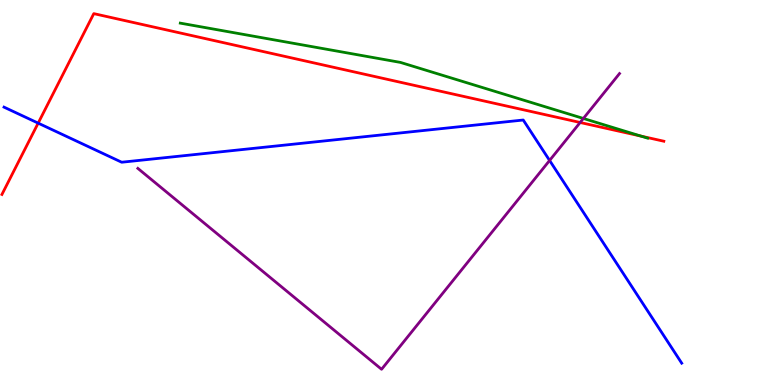[{'lines': ['blue', 'red'], 'intersections': [{'x': 0.492, 'y': 6.8}]}, {'lines': ['green', 'red'], 'intersections': [{'x': 8.27, 'y': 6.47}]}, {'lines': ['purple', 'red'], 'intersections': [{'x': 7.49, 'y': 6.82}]}, {'lines': ['blue', 'green'], 'intersections': []}, {'lines': ['blue', 'purple'], 'intersections': [{'x': 7.09, 'y': 5.83}]}, {'lines': ['green', 'purple'], 'intersections': [{'x': 7.53, 'y': 6.92}]}]